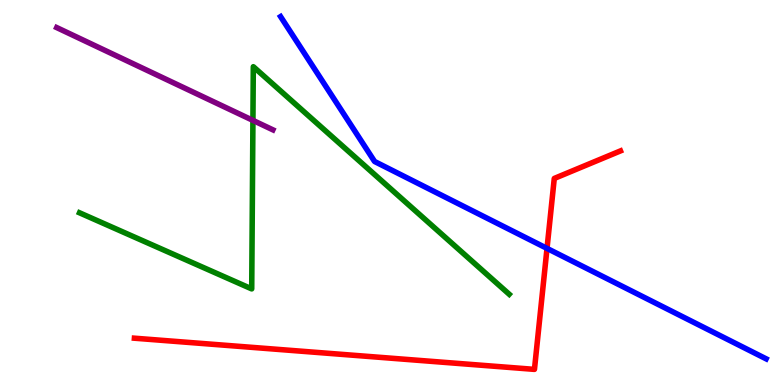[{'lines': ['blue', 'red'], 'intersections': [{'x': 7.06, 'y': 3.55}]}, {'lines': ['green', 'red'], 'intersections': []}, {'lines': ['purple', 'red'], 'intersections': []}, {'lines': ['blue', 'green'], 'intersections': []}, {'lines': ['blue', 'purple'], 'intersections': []}, {'lines': ['green', 'purple'], 'intersections': [{'x': 3.26, 'y': 6.87}]}]